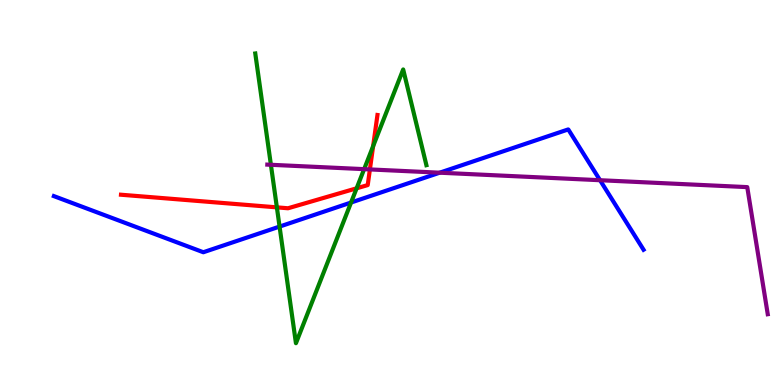[{'lines': ['blue', 'red'], 'intersections': []}, {'lines': ['green', 'red'], 'intersections': [{'x': 3.57, 'y': 4.61}, {'x': 4.6, 'y': 5.11}, {'x': 4.81, 'y': 6.2}]}, {'lines': ['purple', 'red'], 'intersections': [{'x': 4.77, 'y': 5.6}]}, {'lines': ['blue', 'green'], 'intersections': [{'x': 3.61, 'y': 4.11}, {'x': 4.53, 'y': 4.74}]}, {'lines': ['blue', 'purple'], 'intersections': [{'x': 5.67, 'y': 5.51}, {'x': 7.74, 'y': 5.32}]}, {'lines': ['green', 'purple'], 'intersections': [{'x': 3.5, 'y': 5.72}, {'x': 4.7, 'y': 5.61}]}]